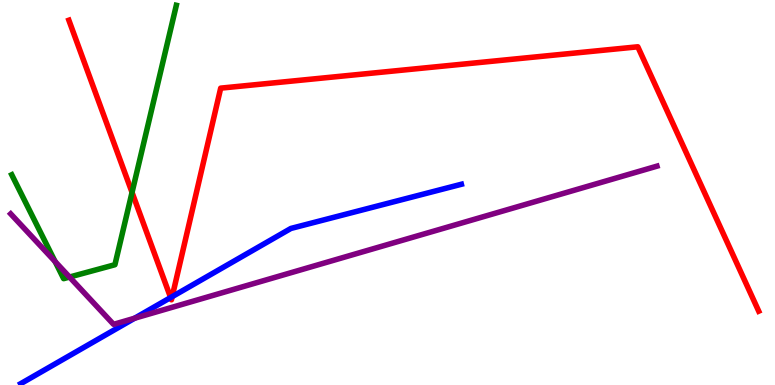[{'lines': ['blue', 'red'], 'intersections': [{'x': 2.2, 'y': 2.27}, {'x': 2.22, 'y': 2.29}]}, {'lines': ['green', 'red'], 'intersections': [{'x': 1.7, 'y': 5.0}]}, {'lines': ['purple', 'red'], 'intersections': []}, {'lines': ['blue', 'green'], 'intersections': []}, {'lines': ['blue', 'purple'], 'intersections': [{'x': 1.74, 'y': 1.73}]}, {'lines': ['green', 'purple'], 'intersections': [{'x': 0.711, 'y': 3.21}, {'x': 0.897, 'y': 2.8}]}]